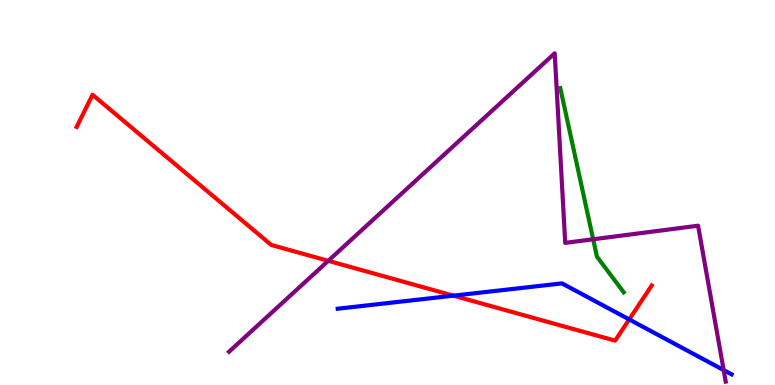[{'lines': ['blue', 'red'], 'intersections': [{'x': 5.85, 'y': 2.32}, {'x': 8.12, 'y': 1.7}]}, {'lines': ['green', 'red'], 'intersections': []}, {'lines': ['purple', 'red'], 'intersections': [{'x': 4.24, 'y': 3.23}]}, {'lines': ['blue', 'green'], 'intersections': []}, {'lines': ['blue', 'purple'], 'intersections': [{'x': 9.34, 'y': 0.387}]}, {'lines': ['green', 'purple'], 'intersections': [{'x': 7.65, 'y': 3.79}]}]